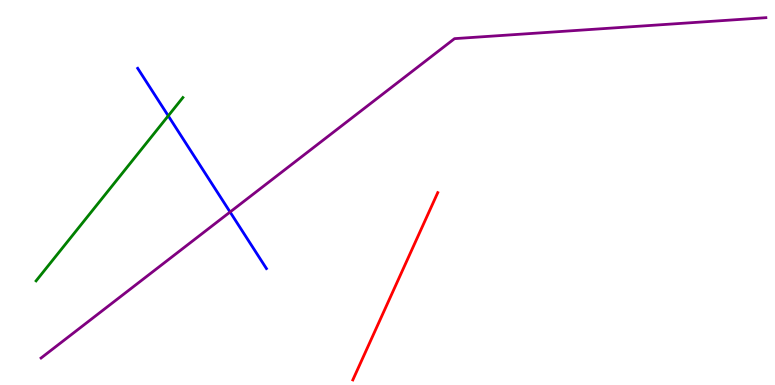[{'lines': ['blue', 'red'], 'intersections': []}, {'lines': ['green', 'red'], 'intersections': []}, {'lines': ['purple', 'red'], 'intersections': []}, {'lines': ['blue', 'green'], 'intersections': [{'x': 2.17, 'y': 6.99}]}, {'lines': ['blue', 'purple'], 'intersections': [{'x': 2.97, 'y': 4.49}]}, {'lines': ['green', 'purple'], 'intersections': []}]